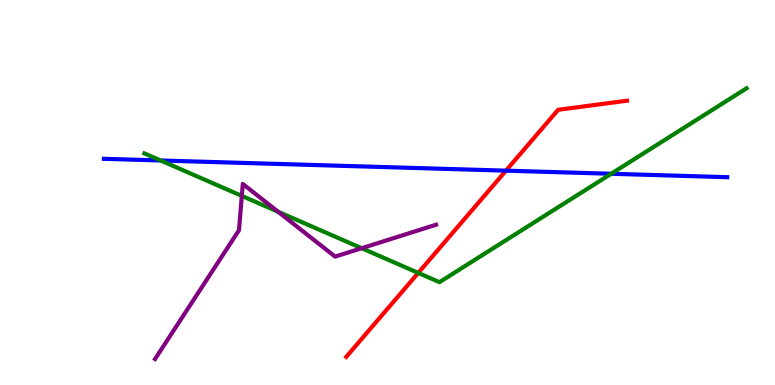[{'lines': ['blue', 'red'], 'intersections': [{'x': 6.53, 'y': 5.57}]}, {'lines': ['green', 'red'], 'intersections': [{'x': 5.4, 'y': 2.91}]}, {'lines': ['purple', 'red'], 'intersections': []}, {'lines': ['blue', 'green'], 'intersections': [{'x': 2.07, 'y': 5.83}, {'x': 7.89, 'y': 5.49}]}, {'lines': ['blue', 'purple'], 'intersections': []}, {'lines': ['green', 'purple'], 'intersections': [{'x': 3.12, 'y': 4.91}, {'x': 3.59, 'y': 4.5}, {'x': 4.67, 'y': 3.55}]}]